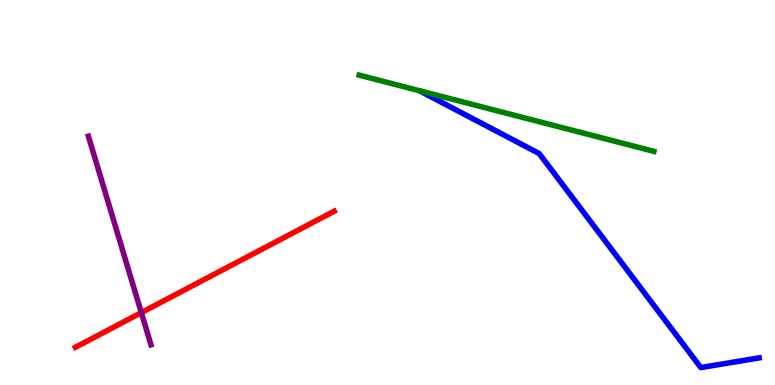[{'lines': ['blue', 'red'], 'intersections': []}, {'lines': ['green', 'red'], 'intersections': []}, {'lines': ['purple', 'red'], 'intersections': [{'x': 1.82, 'y': 1.88}]}, {'lines': ['blue', 'green'], 'intersections': []}, {'lines': ['blue', 'purple'], 'intersections': []}, {'lines': ['green', 'purple'], 'intersections': []}]